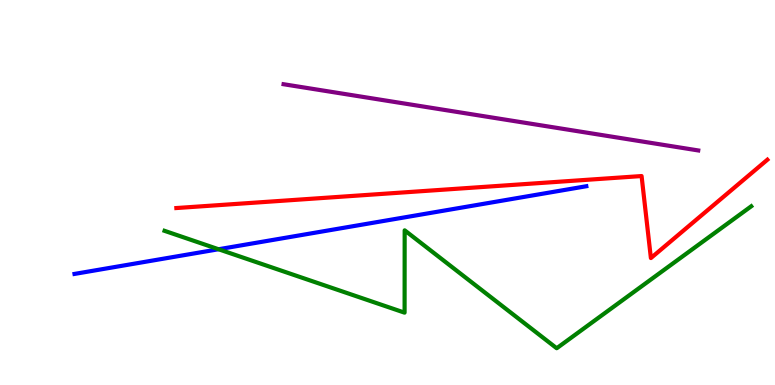[{'lines': ['blue', 'red'], 'intersections': []}, {'lines': ['green', 'red'], 'intersections': []}, {'lines': ['purple', 'red'], 'intersections': []}, {'lines': ['blue', 'green'], 'intersections': [{'x': 2.82, 'y': 3.53}]}, {'lines': ['blue', 'purple'], 'intersections': []}, {'lines': ['green', 'purple'], 'intersections': []}]